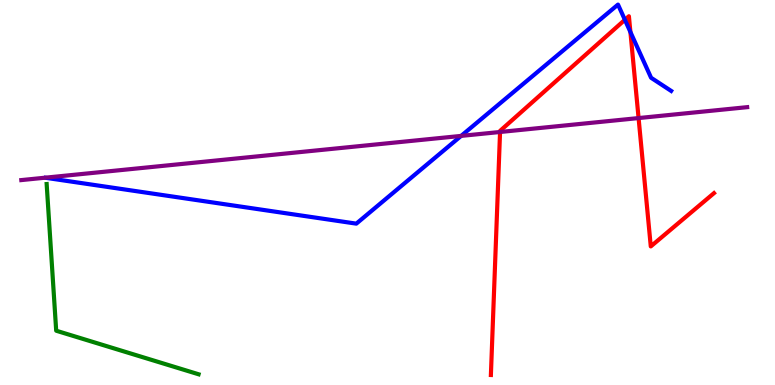[{'lines': ['blue', 'red'], 'intersections': [{'x': 8.06, 'y': 9.49}, {'x': 8.13, 'y': 9.17}]}, {'lines': ['green', 'red'], 'intersections': []}, {'lines': ['purple', 'red'], 'intersections': [{'x': 6.45, 'y': 6.57}, {'x': 8.24, 'y': 6.93}]}, {'lines': ['blue', 'green'], 'intersections': []}, {'lines': ['blue', 'purple'], 'intersections': [{'x': 5.95, 'y': 6.47}]}, {'lines': ['green', 'purple'], 'intersections': []}]